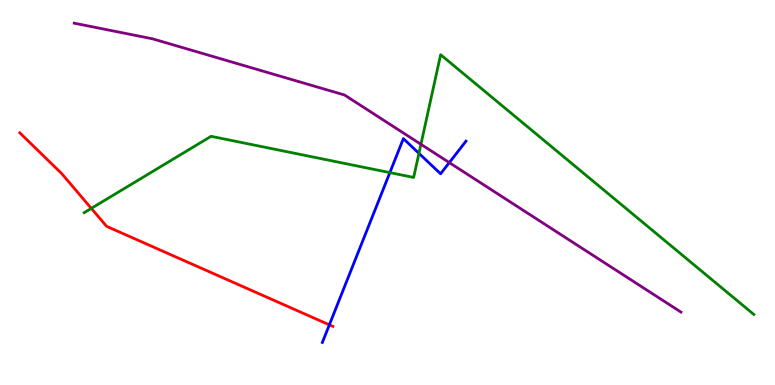[{'lines': ['blue', 'red'], 'intersections': [{'x': 4.25, 'y': 1.56}]}, {'lines': ['green', 'red'], 'intersections': [{'x': 1.18, 'y': 4.59}]}, {'lines': ['purple', 'red'], 'intersections': []}, {'lines': ['blue', 'green'], 'intersections': [{'x': 5.03, 'y': 5.52}, {'x': 5.41, 'y': 6.02}]}, {'lines': ['blue', 'purple'], 'intersections': [{'x': 5.8, 'y': 5.78}]}, {'lines': ['green', 'purple'], 'intersections': [{'x': 5.43, 'y': 6.25}]}]